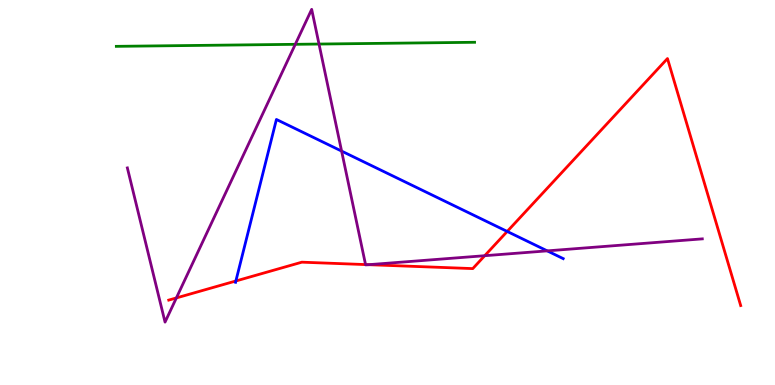[{'lines': ['blue', 'red'], 'intersections': [{'x': 3.04, 'y': 2.7}, {'x': 6.54, 'y': 3.99}]}, {'lines': ['green', 'red'], 'intersections': []}, {'lines': ['purple', 'red'], 'intersections': [{'x': 2.28, 'y': 2.26}, {'x': 4.72, 'y': 3.13}, {'x': 4.76, 'y': 3.13}, {'x': 6.25, 'y': 3.36}]}, {'lines': ['blue', 'green'], 'intersections': []}, {'lines': ['blue', 'purple'], 'intersections': [{'x': 4.41, 'y': 6.08}, {'x': 7.06, 'y': 3.48}]}, {'lines': ['green', 'purple'], 'intersections': [{'x': 3.81, 'y': 8.85}, {'x': 4.12, 'y': 8.86}]}]